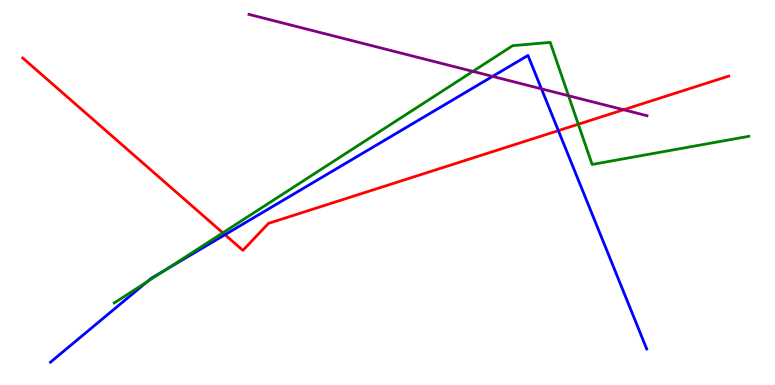[{'lines': ['blue', 'red'], 'intersections': [{'x': 2.9, 'y': 3.9}, {'x': 7.2, 'y': 6.61}]}, {'lines': ['green', 'red'], 'intersections': [{'x': 2.88, 'y': 3.95}, {'x': 7.46, 'y': 6.77}]}, {'lines': ['purple', 'red'], 'intersections': [{'x': 8.05, 'y': 7.15}]}, {'lines': ['blue', 'green'], 'intersections': [{'x': 1.9, 'y': 2.68}, {'x': 2.13, 'y': 2.98}]}, {'lines': ['blue', 'purple'], 'intersections': [{'x': 6.36, 'y': 8.02}, {'x': 6.99, 'y': 7.69}]}, {'lines': ['green', 'purple'], 'intersections': [{'x': 6.1, 'y': 8.15}, {'x': 7.34, 'y': 7.51}]}]